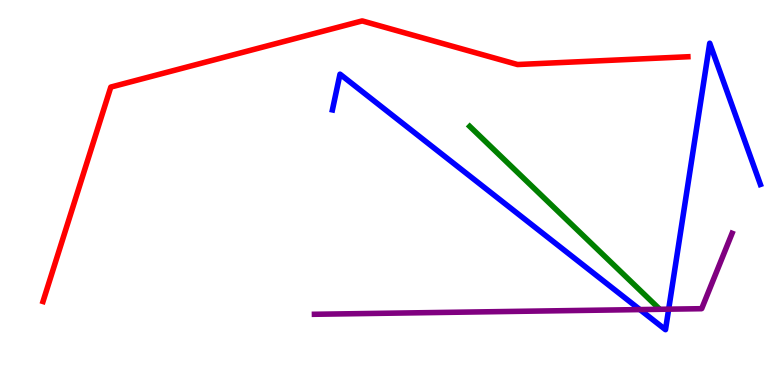[{'lines': ['blue', 'red'], 'intersections': []}, {'lines': ['green', 'red'], 'intersections': []}, {'lines': ['purple', 'red'], 'intersections': []}, {'lines': ['blue', 'green'], 'intersections': []}, {'lines': ['blue', 'purple'], 'intersections': [{'x': 8.26, 'y': 1.96}, {'x': 8.63, 'y': 1.97}]}, {'lines': ['green', 'purple'], 'intersections': []}]